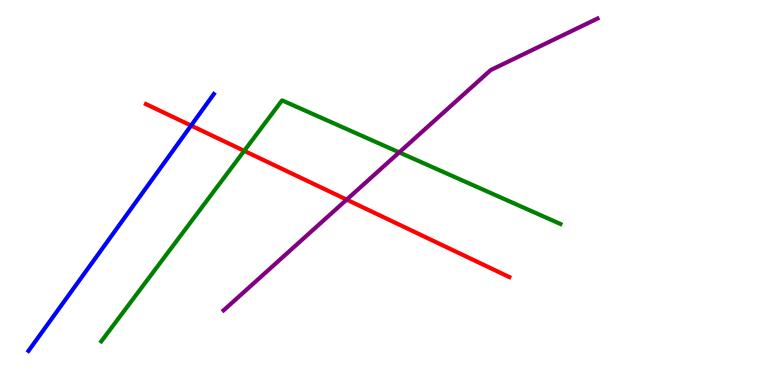[{'lines': ['blue', 'red'], 'intersections': [{'x': 2.47, 'y': 6.74}]}, {'lines': ['green', 'red'], 'intersections': [{'x': 3.15, 'y': 6.08}]}, {'lines': ['purple', 'red'], 'intersections': [{'x': 4.47, 'y': 4.81}]}, {'lines': ['blue', 'green'], 'intersections': []}, {'lines': ['blue', 'purple'], 'intersections': []}, {'lines': ['green', 'purple'], 'intersections': [{'x': 5.15, 'y': 6.04}]}]